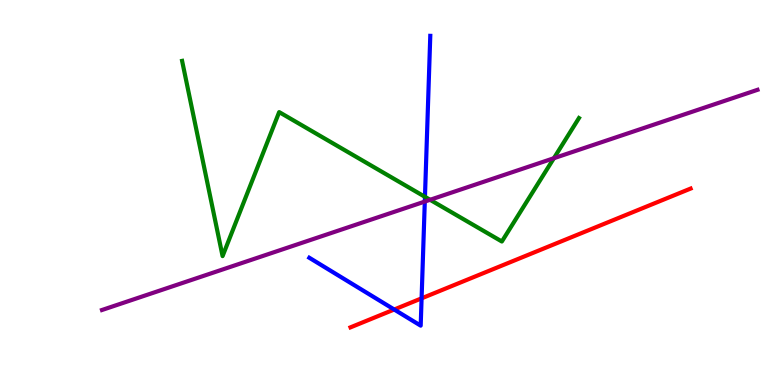[{'lines': ['blue', 'red'], 'intersections': [{'x': 5.09, 'y': 1.96}, {'x': 5.44, 'y': 2.25}]}, {'lines': ['green', 'red'], 'intersections': []}, {'lines': ['purple', 'red'], 'intersections': []}, {'lines': ['blue', 'green'], 'intersections': [{'x': 5.48, 'y': 4.89}]}, {'lines': ['blue', 'purple'], 'intersections': [{'x': 5.48, 'y': 4.76}]}, {'lines': ['green', 'purple'], 'intersections': [{'x': 5.55, 'y': 4.81}, {'x': 7.15, 'y': 5.89}]}]